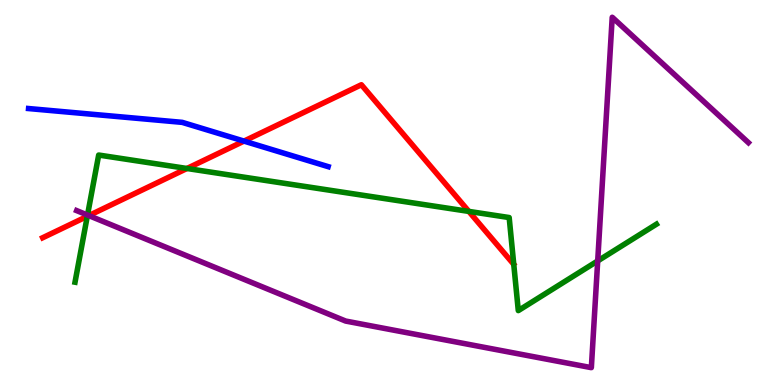[{'lines': ['blue', 'red'], 'intersections': [{'x': 3.15, 'y': 6.33}]}, {'lines': ['green', 'red'], 'intersections': [{'x': 1.13, 'y': 4.38}, {'x': 2.41, 'y': 5.62}, {'x': 6.05, 'y': 4.51}]}, {'lines': ['purple', 'red'], 'intersections': [{'x': 1.15, 'y': 4.4}]}, {'lines': ['blue', 'green'], 'intersections': []}, {'lines': ['blue', 'purple'], 'intersections': []}, {'lines': ['green', 'purple'], 'intersections': [{'x': 1.13, 'y': 4.41}, {'x': 7.71, 'y': 3.22}]}]